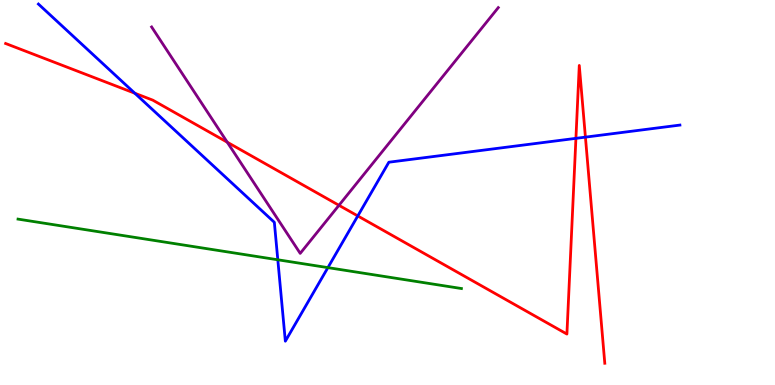[{'lines': ['blue', 'red'], 'intersections': [{'x': 1.74, 'y': 7.58}, {'x': 4.62, 'y': 4.39}, {'x': 7.43, 'y': 6.41}, {'x': 7.55, 'y': 6.44}]}, {'lines': ['green', 'red'], 'intersections': []}, {'lines': ['purple', 'red'], 'intersections': [{'x': 2.93, 'y': 6.31}, {'x': 4.37, 'y': 4.67}]}, {'lines': ['blue', 'green'], 'intersections': [{'x': 3.58, 'y': 3.25}, {'x': 4.23, 'y': 3.05}]}, {'lines': ['blue', 'purple'], 'intersections': []}, {'lines': ['green', 'purple'], 'intersections': []}]